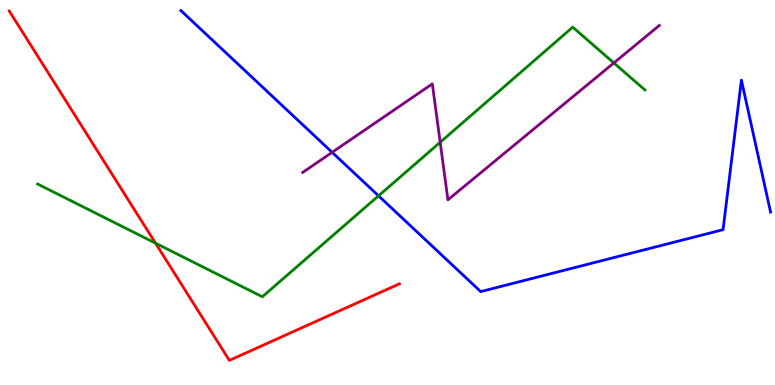[{'lines': ['blue', 'red'], 'intersections': []}, {'lines': ['green', 'red'], 'intersections': [{'x': 2.01, 'y': 3.68}]}, {'lines': ['purple', 'red'], 'intersections': []}, {'lines': ['blue', 'green'], 'intersections': [{'x': 4.88, 'y': 4.91}]}, {'lines': ['blue', 'purple'], 'intersections': [{'x': 4.29, 'y': 6.04}]}, {'lines': ['green', 'purple'], 'intersections': [{'x': 5.68, 'y': 6.3}, {'x': 7.92, 'y': 8.37}]}]